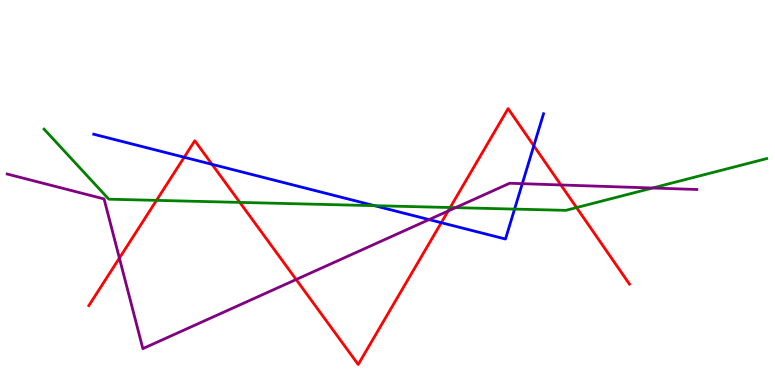[{'lines': ['blue', 'red'], 'intersections': [{'x': 2.38, 'y': 5.92}, {'x': 2.74, 'y': 5.73}, {'x': 5.69, 'y': 4.22}, {'x': 6.89, 'y': 6.21}]}, {'lines': ['green', 'red'], 'intersections': [{'x': 2.02, 'y': 4.8}, {'x': 3.09, 'y': 4.74}, {'x': 5.81, 'y': 4.61}, {'x': 7.44, 'y': 4.61}]}, {'lines': ['purple', 'red'], 'intersections': [{'x': 1.54, 'y': 3.3}, {'x': 3.82, 'y': 2.74}, {'x': 5.78, 'y': 4.52}, {'x': 7.24, 'y': 5.2}]}, {'lines': ['blue', 'green'], 'intersections': [{'x': 4.83, 'y': 4.66}, {'x': 6.64, 'y': 4.57}]}, {'lines': ['blue', 'purple'], 'intersections': [{'x': 5.54, 'y': 4.3}, {'x': 6.74, 'y': 5.23}]}, {'lines': ['green', 'purple'], 'intersections': [{'x': 5.88, 'y': 4.61}, {'x': 8.42, 'y': 5.12}]}]